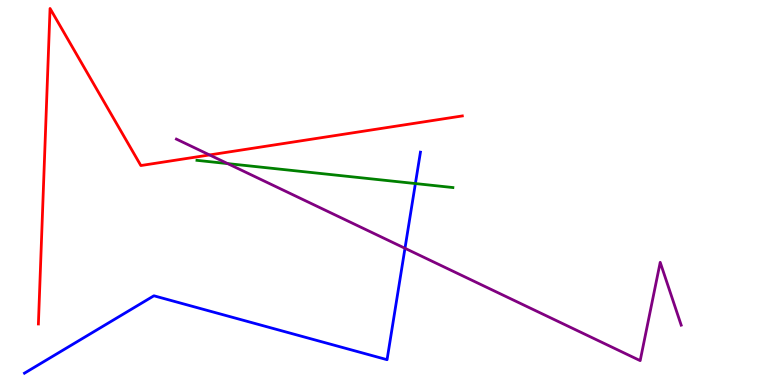[{'lines': ['blue', 'red'], 'intersections': []}, {'lines': ['green', 'red'], 'intersections': []}, {'lines': ['purple', 'red'], 'intersections': [{'x': 2.7, 'y': 5.98}]}, {'lines': ['blue', 'green'], 'intersections': [{'x': 5.36, 'y': 5.23}]}, {'lines': ['blue', 'purple'], 'intersections': [{'x': 5.23, 'y': 3.55}]}, {'lines': ['green', 'purple'], 'intersections': [{'x': 2.94, 'y': 5.75}]}]